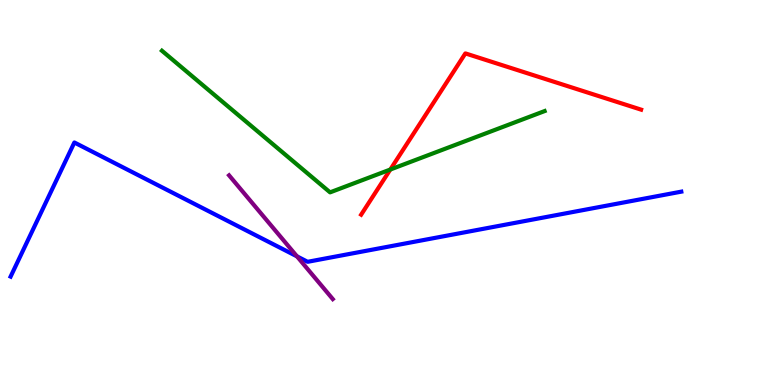[{'lines': ['blue', 'red'], 'intersections': []}, {'lines': ['green', 'red'], 'intersections': [{'x': 5.04, 'y': 5.6}]}, {'lines': ['purple', 'red'], 'intersections': []}, {'lines': ['blue', 'green'], 'intersections': []}, {'lines': ['blue', 'purple'], 'intersections': [{'x': 3.83, 'y': 3.34}]}, {'lines': ['green', 'purple'], 'intersections': []}]